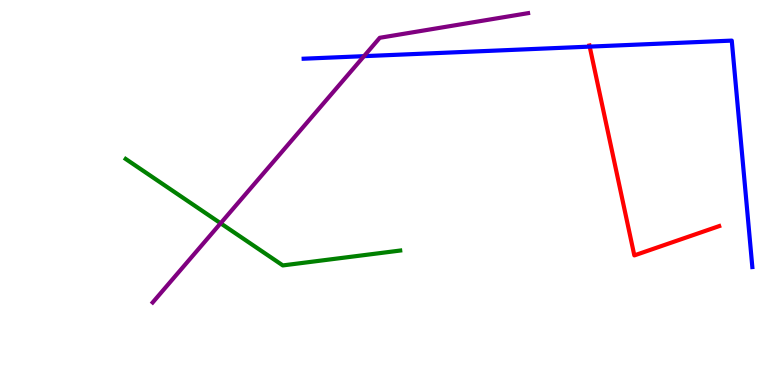[{'lines': ['blue', 'red'], 'intersections': [{'x': 7.61, 'y': 8.79}]}, {'lines': ['green', 'red'], 'intersections': []}, {'lines': ['purple', 'red'], 'intersections': []}, {'lines': ['blue', 'green'], 'intersections': []}, {'lines': ['blue', 'purple'], 'intersections': [{'x': 4.7, 'y': 8.54}]}, {'lines': ['green', 'purple'], 'intersections': [{'x': 2.85, 'y': 4.2}]}]